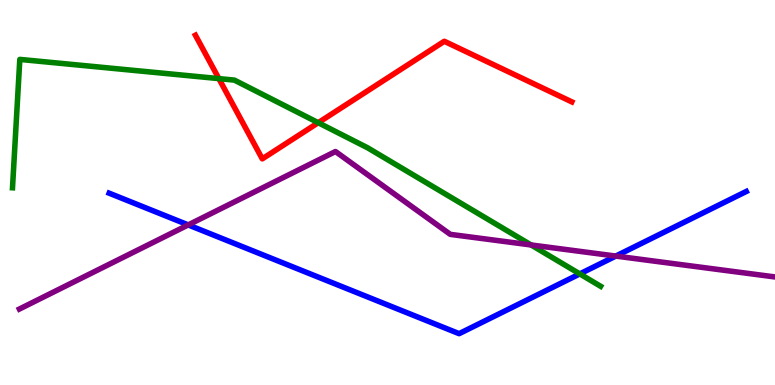[{'lines': ['blue', 'red'], 'intersections': []}, {'lines': ['green', 'red'], 'intersections': [{'x': 2.82, 'y': 7.96}, {'x': 4.11, 'y': 6.81}]}, {'lines': ['purple', 'red'], 'intersections': []}, {'lines': ['blue', 'green'], 'intersections': [{'x': 7.48, 'y': 2.89}]}, {'lines': ['blue', 'purple'], 'intersections': [{'x': 2.43, 'y': 4.16}, {'x': 7.95, 'y': 3.35}]}, {'lines': ['green', 'purple'], 'intersections': [{'x': 6.85, 'y': 3.64}]}]